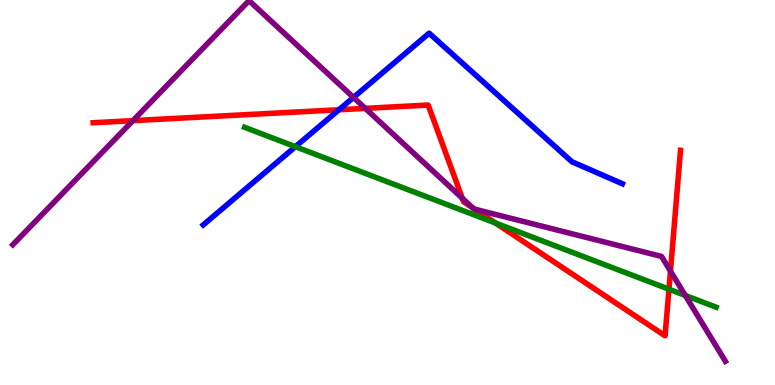[{'lines': ['blue', 'red'], 'intersections': [{'x': 4.37, 'y': 7.15}]}, {'lines': ['green', 'red'], 'intersections': [{'x': 6.39, 'y': 4.21}, {'x': 8.63, 'y': 2.49}]}, {'lines': ['purple', 'red'], 'intersections': [{'x': 1.72, 'y': 6.87}, {'x': 4.71, 'y': 7.19}, {'x': 5.97, 'y': 4.85}, {'x': 6.1, 'y': 4.6}, {'x': 6.12, 'y': 4.57}, {'x': 8.65, 'y': 2.96}]}, {'lines': ['blue', 'green'], 'intersections': [{'x': 3.81, 'y': 6.19}]}, {'lines': ['blue', 'purple'], 'intersections': [{'x': 4.56, 'y': 7.47}]}, {'lines': ['green', 'purple'], 'intersections': [{'x': 8.84, 'y': 2.33}]}]